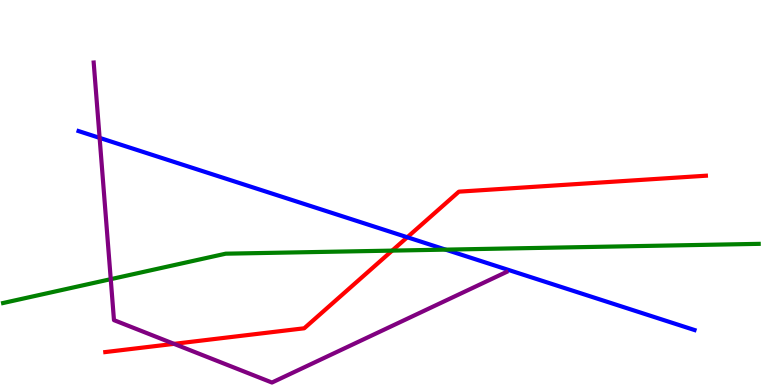[{'lines': ['blue', 'red'], 'intersections': [{'x': 5.26, 'y': 3.84}]}, {'lines': ['green', 'red'], 'intersections': [{'x': 5.06, 'y': 3.49}]}, {'lines': ['purple', 'red'], 'intersections': [{'x': 2.25, 'y': 1.07}]}, {'lines': ['blue', 'green'], 'intersections': [{'x': 5.75, 'y': 3.52}]}, {'lines': ['blue', 'purple'], 'intersections': [{'x': 1.29, 'y': 6.42}]}, {'lines': ['green', 'purple'], 'intersections': [{'x': 1.43, 'y': 2.75}]}]